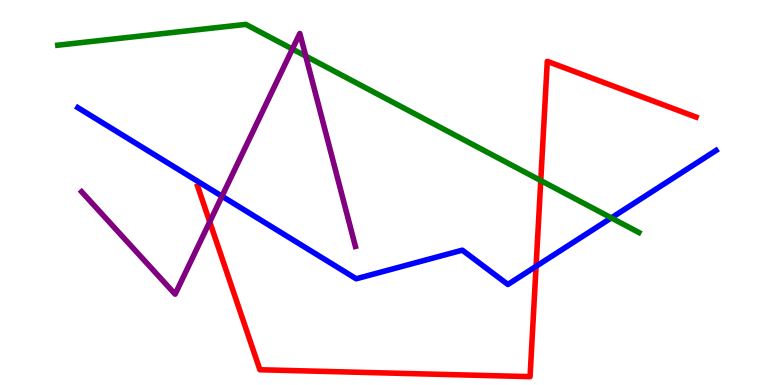[{'lines': ['blue', 'red'], 'intersections': [{'x': 6.92, 'y': 3.08}]}, {'lines': ['green', 'red'], 'intersections': [{'x': 6.98, 'y': 5.31}]}, {'lines': ['purple', 'red'], 'intersections': [{'x': 2.71, 'y': 4.24}]}, {'lines': ['blue', 'green'], 'intersections': [{'x': 7.89, 'y': 4.34}]}, {'lines': ['blue', 'purple'], 'intersections': [{'x': 2.86, 'y': 4.9}]}, {'lines': ['green', 'purple'], 'intersections': [{'x': 3.77, 'y': 8.73}, {'x': 3.95, 'y': 8.54}]}]